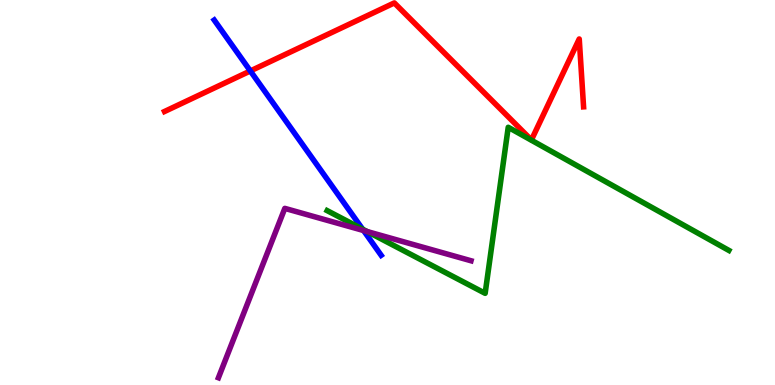[{'lines': ['blue', 'red'], 'intersections': [{'x': 3.23, 'y': 8.16}]}, {'lines': ['green', 'red'], 'intersections': []}, {'lines': ['purple', 'red'], 'intersections': []}, {'lines': ['blue', 'green'], 'intersections': [{'x': 4.68, 'y': 4.05}]}, {'lines': ['blue', 'purple'], 'intersections': [{'x': 4.69, 'y': 4.01}]}, {'lines': ['green', 'purple'], 'intersections': [{'x': 4.74, 'y': 3.99}]}]